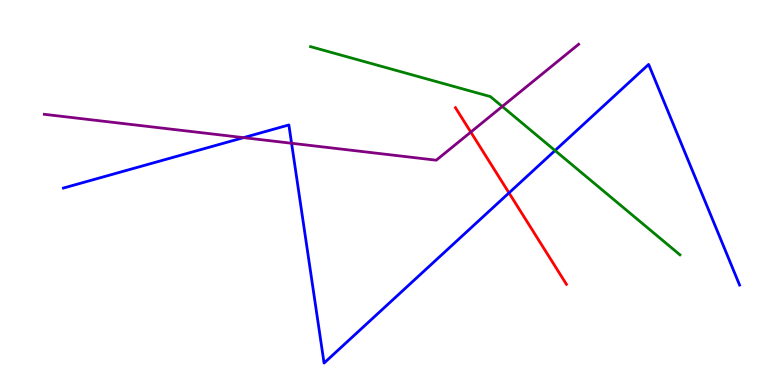[{'lines': ['blue', 'red'], 'intersections': [{'x': 6.57, 'y': 4.99}]}, {'lines': ['green', 'red'], 'intersections': []}, {'lines': ['purple', 'red'], 'intersections': [{'x': 6.07, 'y': 6.57}]}, {'lines': ['blue', 'green'], 'intersections': [{'x': 7.16, 'y': 6.09}]}, {'lines': ['blue', 'purple'], 'intersections': [{'x': 3.14, 'y': 6.43}, {'x': 3.76, 'y': 6.28}]}, {'lines': ['green', 'purple'], 'intersections': [{'x': 6.48, 'y': 7.23}]}]